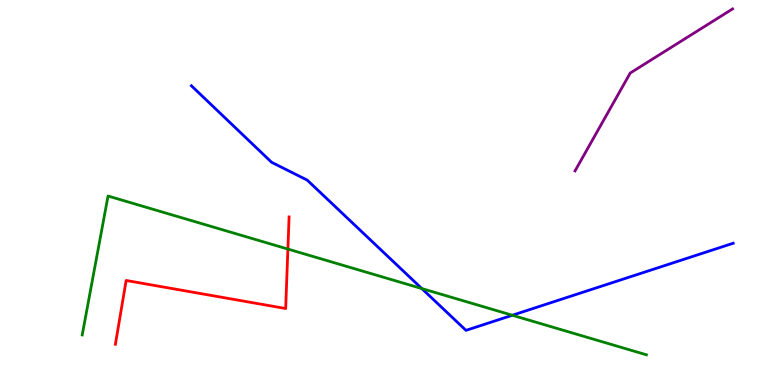[{'lines': ['blue', 'red'], 'intersections': []}, {'lines': ['green', 'red'], 'intersections': [{'x': 3.71, 'y': 3.53}]}, {'lines': ['purple', 'red'], 'intersections': []}, {'lines': ['blue', 'green'], 'intersections': [{'x': 5.44, 'y': 2.51}, {'x': 6.61, 'y': 1.81}]}, {'lines': ['blue', 'purple'], 'intersections': []}, {'lines': ['green', 'purple'], 'intersections': []}]